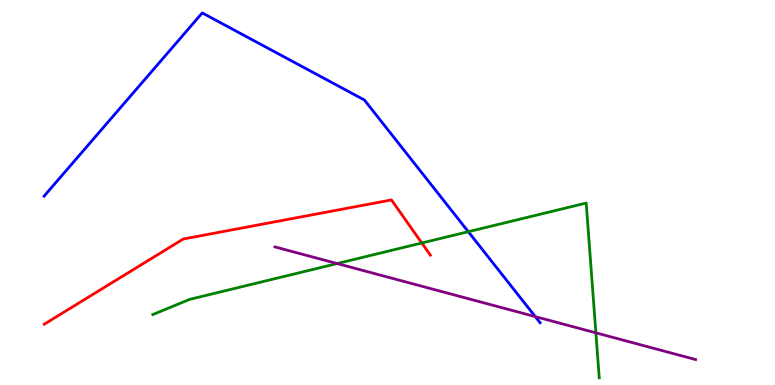[{'lines': ['blue', 'red'], 'intersections': []}, {'lines': ['green', 'red'], 'intersections': [{'x': 5.44, 'y': 3.69}]}, {'lines': ['purple', 'red'], 'intersections': []}, {'lines': ['blue', 'green'], 'intersections': [{'x': 6.04, 'y': 3.98}]}, {'lines': ['blue', 'purple'], 'intersections': [{'x': 6.91, 'y': 1.78}]}, {'lines': ['green', 'purple'], 'intersections': [{'x': 4.35, 'y': 3.15}, {'x': 7.69, 'y': 1.35}]}]